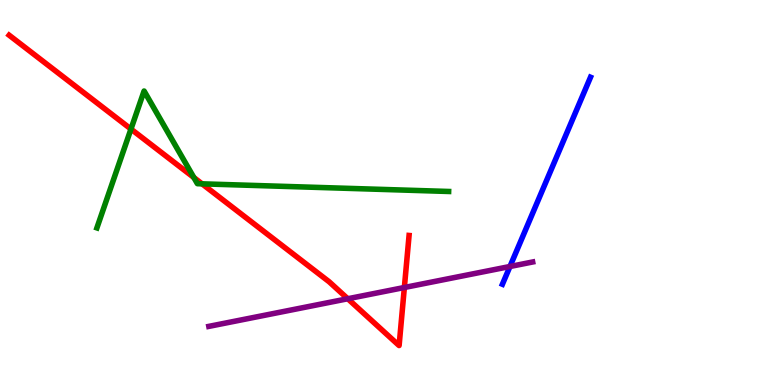[{'lines': ['blue', 'red'], 'intersections': []}, {'lines': ['green', 'red'], 'intersections': [{'x': 1.69, 'y': 6.65}, {'x': 2.5, 'y': 5.39}, {'x': 2.61, 'y': 5.23}]}, {'lines': ['purple', 'red'], 'intersections': [{'x': 4.49, 'y': 2.24}, {'x': 5.22, 'y': 2.53}]}, {'lines': ['blue', 'green'], 'intersections': []}, {'lines': ['blue', 'purple'], 'intersections': [{'x': 6.58, 'y': 3.08}]}, {'lines': ['green', 'purple'], 'intersections': []}]